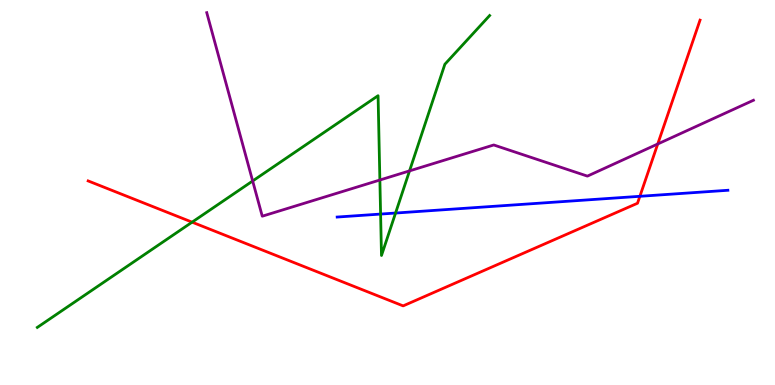[{'lines': ['blue', 'red'], 'intersections': [{'x': 8.26, 'y': 4.9}]}, {'lines': ['green', 'red'], 'intersections': [{'x': 2.48, 'y': 4.23}]}, {'lines': ['purple', 'red'], 'intersections': [{'x': 8.49, 'y': 6.26}]}, {'lines': ['blue', 'green'], 'intersections': [{'x': 4.91, 'y': 4.44}, {'x': 5.1, 'y': 4.47}]}, {'lines': ['blue', 'purple'], 'intersections': []}, {'lines': ['green', 'purple'], 'intersections': [{'x': 3.26, 'y': 5.3}, {'x': 4.9, 'y': 5.32}, {'x': 5.28, 'y': 5.56}]}]